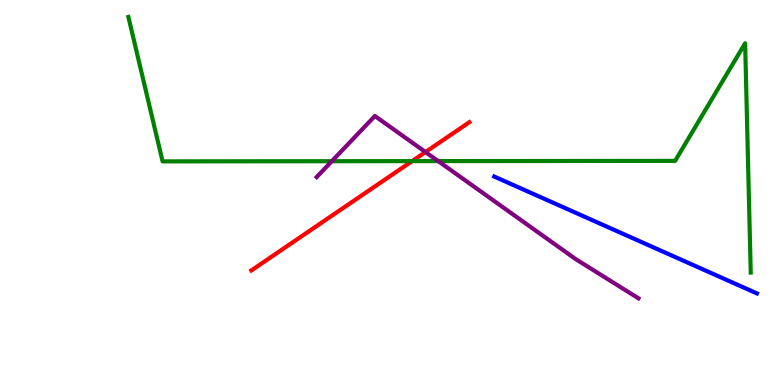[{'lines': ['blue', 'red'], 'intersections': []}, {'lines': ['green', 'red'], 'intersections': [{'x': 5.32, 'y': 5.81}]}, {'lines': ['purple', 'red'], 'intersections': [{'x': 5.49, 'y': 6.05}]}, {'lines': ['blue', 'green'], 'intersections': []}, {'lines': ['blue', 'purple'], 'intersections': []}, {'lines': ['green', 'purple'], 'intersections': [{'x': 4.28, 'y': 5.81}, {'x': 5.65, 'y': 5.82}]}]